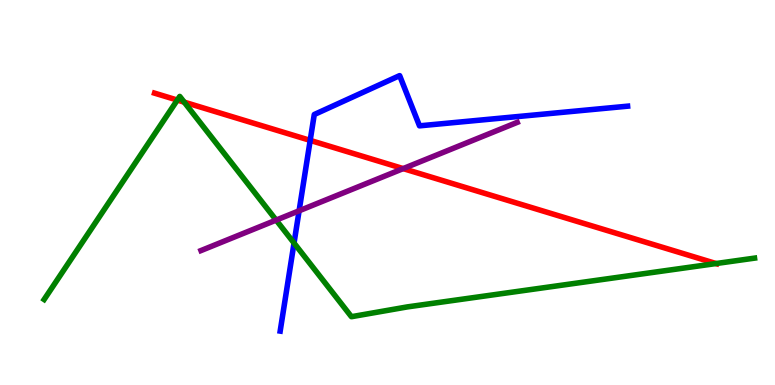[{'lines': ['blue', 'red'], 'intersections': [{'x': 4.0, 'y': 6.35}]}, {'lines': ['green', 'red'], 'intersections': [{'x': 2.29, 'y': 7.4}, {'x': 2.38, 'y': 7.35}, {'x': 9.24, 'y': 3.15}]}, {'lines': ['purple', 'red'], 'intersections': [{'x': 5.2, 'y': 5.62}]}, {'lines': ['blue', 'green'], 'intersections': [{'x': 3.79, 'y': 3.69}]}, {'lines': ['blue', 'purple'], 'intersections': [{'x': 3.86, 'y': 4.52}]}, {'lines': ['green', 'purple'], 'intersections': [{'x': 3.56, 'y': 4.28}]}]